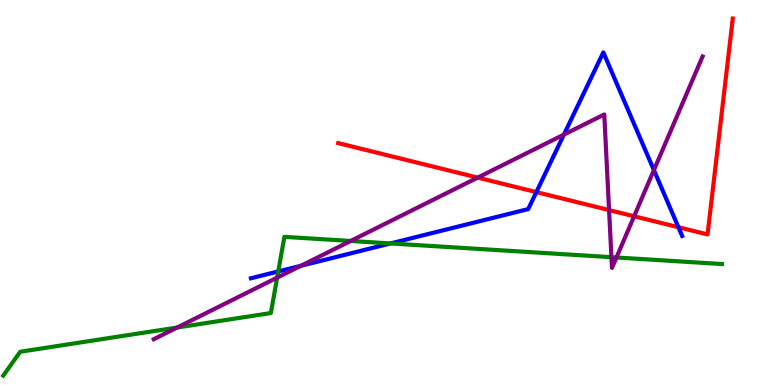[{'lines': ['blue', 'red'], 'intersections': [{'x': 6.92, 'y': 5.01}, {'x': 8.75, 'y': 4.1}]}, {'lines': ['green', 'red'], 'intersections': []}, {'lines': ['purple', 'red'], 'intersections': [{'x': 6.16, 'y': 5.39}, {'x': 7.86, 'y': 4.54}, {'x': 8.18, 'y': 4.38}]}, {'lines': ['blue', 'green'], 'intersections': [{'x': 3.59, 'y': 2.95}, {'x': 5.04, 'y': 3.68}]}, {'lines': ['blue', 'purple'], 'intersections': [{'x': 3.88, 'y': 3.1}, {'x': 7.28, 'y': 6.5}, {'x': 8.44, 'y': 5.58}]}, {'lines': ['green', 'purple'], 'intersections': [{'x': 2.29, 'y': 1.49}, {'x': 3.58, 'y': 2.79}, {'x': 4.52, 'y': 3.74}, {'x': 7.89, 'y': 3.32}, {'x': 7.95, 'y': 3.31}]}]